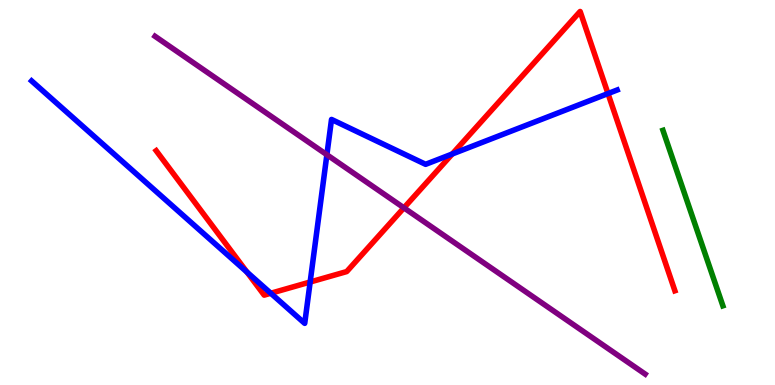[{'lines': ['blue', 'red'], 'intersections': [{'x': 3.19, 'y': 2.93}, {'x': 3.49, 'y': 2.38}, {'x': 4.0, 'y': 2.68}, {'x': 5.84, 'y': 6.0}, {'x': 7.84, 'y': 7.57}]}, {'lines': ['green', 'red'], 'intersections': []}, {'lines': ['purple', 'red'], 'intersections': [{'x': 5.21, 'y': 4.6}]}, {'lines': ['blue', 'green'], 'intersections': []}, {'lines': ['blue', 'purple'], 'intersections': [{'x': 4.22, 'y': 5.98}]}, {'lines': ['green', 'purple'], 'intersections': []}]